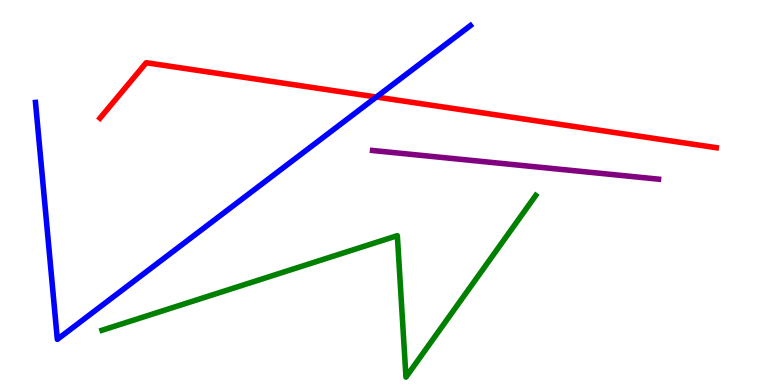[{'lines': ['blue', 'red'], 'intersections': [{'x': 4.86, 'y': 7.48}]}, {'lines': ['green', 'red'], 'intersections': []}, {'lines': ['purple', 'red'], 'intersections': []}, {'lines': ['blue', 'green'], 'intersections': []}, {'lines': ['blue', 'purple'], 'intersections': []}, {'lines': ['green', 'purple'], 'intersections': []}]